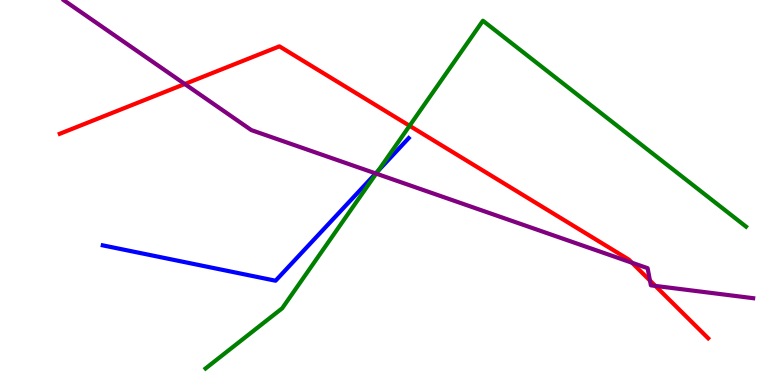[{'lines': ['blue', 'red'], 'intersections': []}, {'lines': ['green', 'red'], 'intersections': [{'x': 5.28, 'y': 6.73}]}, {'lines': ['purple', 'red'], 'intersections': [{'x': 2.38, 'y': 7.82}, {'x': 8.15, 'y': 3.18}, {'x': 8.39, 'y': 2.71}, {'x': 8.46, 'y': 2.57}]}, {'lines': ['blue', 'green'], 'intersections': [{'x': 4.88, 'y': 5.56}]}, {'lines': ['blue', 'purple'], 'intersections': [{'x': 4.85, 'y': 5.5}]}, {'lines': ['green', 'purple'], 'intersections': [{'x': 4.85, 'y': 5.49}]}]